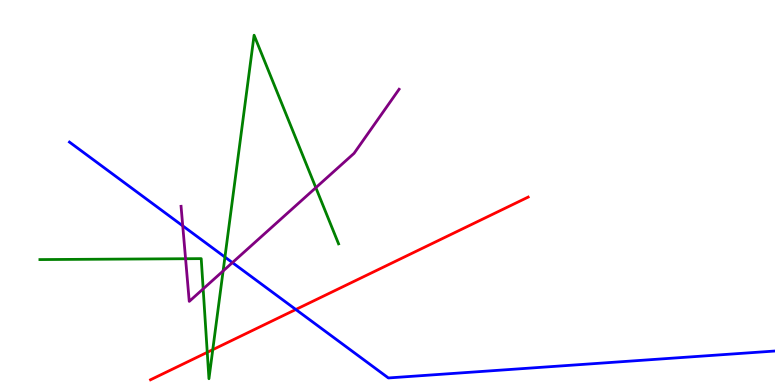[{'lines': ['blue', 'red'], 'intersections': [{'x': 3.82, 'y': 1.96}]}, {'lines': ['green', 'red'], 'intersections': [{'x': 2.67, 'y': 0.848}, {'x': 2.75, 'y': 0.918}]}, {'lines': ['purple', 'red'], 'intersections': []}, {'lines': ['blue', 'green'], 'intersections': [{'x': 2.9, 'y': 3.32}]}, {'lines': ['blue', 'purple'], 'intersections': [{'x': 2.36, 'y': 4.13}, {'x': 3.0, 'y': 3.18}]}, {'lines': ['green', 'purple'], 'intersections': [{'x': 2.39, 'y': 3.28}, {'x': 2.62, 'y': 2.5}, {'x': 2.88, 'y': 2.96}, {'x': 4.08, 'y': 5.13}]}]